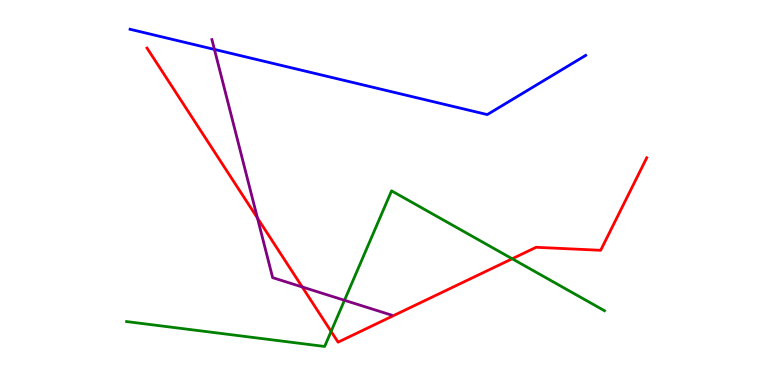[{'lines': ['blue', 'red'], 'intersections': []}, {'lines': ['green', 'red'], 'intersections': [{'x': 4.27, 'y': 1.39}, {'x': 6.61, 'y': 3.28}]}, {'lines': ['purple', 'red'], 'intersections': [{'x': 3.32, 'y': 4.34}, {'x': 3.9, 'y': 2.55}]}, {'lines': ['blue', 'green'], 'intersections': []}, {'lines': ['blue', 'purple'], 'intersections': [{'x': 2.77, 'y': 8.72}]}, {'lines': ['green', 'purple'], 'intersections': [{'x': 4.45, 'y': 2.2}]}]